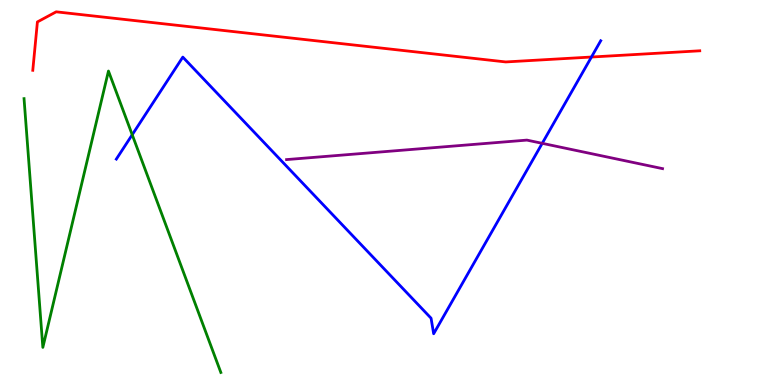[{'lines': ['blue', 'red'], 'intersections': [{'x': 7.63, 'y': 8.52}]}, {'lines': ['green', 'red'], 'intersections': []}, {'lines': ['purple', 'red'], 'intersections': []}, {'lines': ['blue', 'green'], 'intersections': [{'x': 1.71, 'y': 6.5}]}, {'lines': ['blue', 'purple'], 'intersections': [{'x': 7.0, 'y': 6.28}]}, {'lines': ['green', 'purple'], 'intersections': []}]